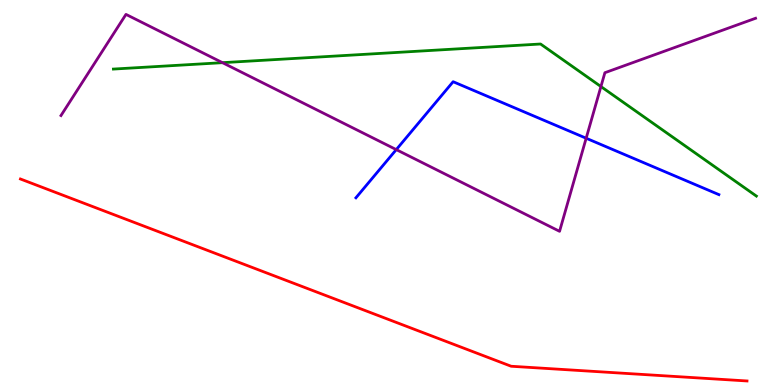[{'lines': ['blue', 'red'], 'intersections': []}, {'lines': ['green', 'red'], 'intersections': []}, {'lines': ['purple', 'red'], 'intersections': []}, {'lines': ['blue', 'green'], 'intersections': []}, {'lines': ['blue', 'purple'], 'intersections': [{'x': 5.11, 'y': 6.11}, {'x': 7.56, 'y': 6.41}]}, {'lines': ['green', 'purple'], 'intersections': [{'x': 2.87, 'y': 8.37}, {'x': 7.75, 'y': 7.75}]}]